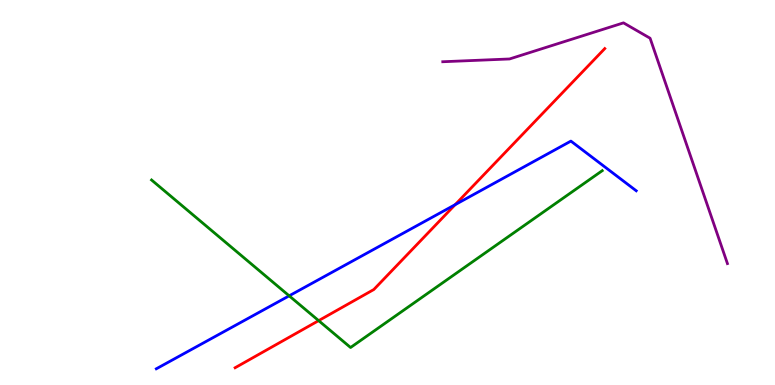[{'lines': ['blue', 'red'], 'intersections': [{'x': 5.87, 'y': 4.68}]}, {'lines': ['green', 'red'], 'intersections': [{'x': 4.11, 'y': 1.67}]}, {'lines': ['purple', 'red'], 'intersections': []}, {'lines': ['blue', 'green'], 'intersections': [{'x': 3.73, 'y': 2.32}]}, {'lines': ['blue', 'purple'], 'intersections': []}, {'lines': ['green', 'purple'], 'intersections': []}]